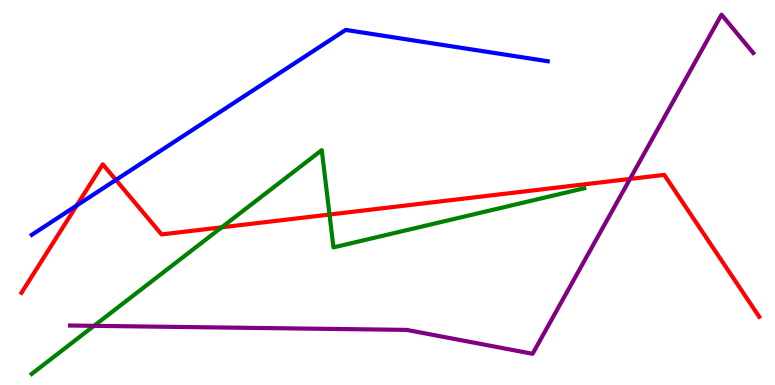[{'lines': ['blue', 'red'], 'intersections': [{'x': 0.989, 'y': 4.66}, {'x': 1.5, 'y': 5.33}]}, {'lines': ['green', 'red'], 'intersections': [{'x': 2.86, 'y': 4.1}, {'x': 4.25, 'y': 4.43}]}, {'lines': ['purple', 'red'], 'intersections': [{'x': 8.13, 'y': 5.35}]}, {'lines': ['blue', 'green'], 'intersections': []}, {'lines': ['blue', 'purple'], 'intersections': []}, {'lines': ['green', 'purple'], 'intersections': [{'x': 1.21, 'y': 1.54}]}]